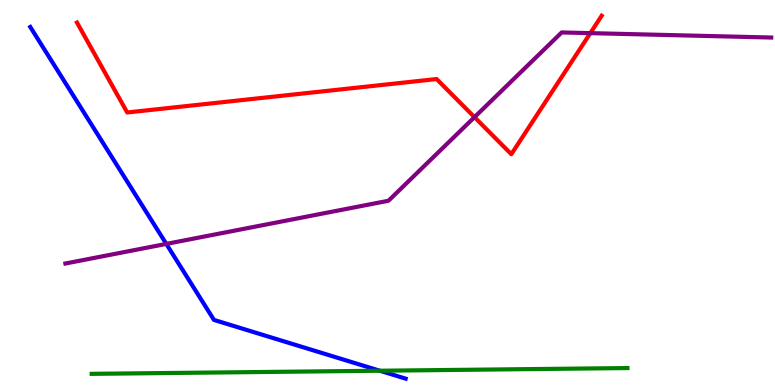[{'lines': ['blue', 'red'], 'intersections': []}, {'lines': ['green', 'red'], 'intersections': []}, {'lines': ['purple', 'red'], 'intersections': [{'x': 6.12, 'y': 6.96}, {'x': 7.62, 'y': 9.14}]}, {'lines': ['blue', 'green'], 'intersections': [{'x': 4.9, 'y': 0.371}]}, {'lines': ['blue', 'purple'], 'intersections': [{'x': 2.15, 'y': 3.66}]}, {'lines': ['green', 'purple'], 'intersections': []}]